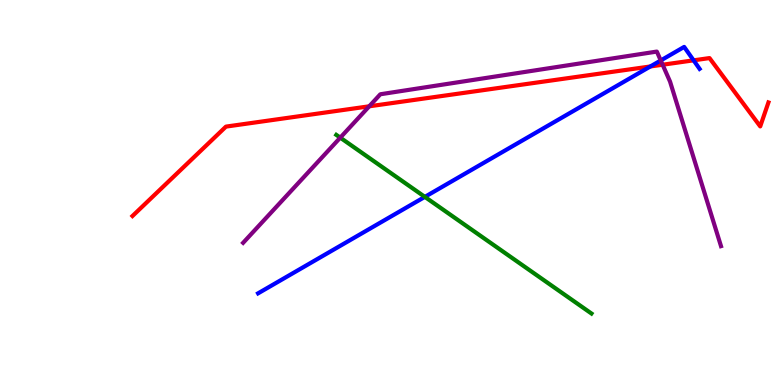[{'lines': ['blue', 'red'], 'intersections': [{'x': 8.39, 'y': 8.27}, {'x': 8.95, 'y': 8.43}]}, {'lines': ['green', 'red'], 'intersections': []}, {'lines': ['purple', 'red'], 'intersections': [{'x': 4.76, 'y': 7.24}, {'x': 8.55, 'y': 8.32}]}, {'lines': ['blue', 'green'], 'intersections': [{'x': 5.48, 'y': 4.89}]}, {'lines': ['blue', 'purple'], 'intersections': [{'x': 8.53, 'y': 8.43}]}, {'lines': ['green', 'purple'], 'intersections': [{'x': 4.39, 'y': 6.42}]}]